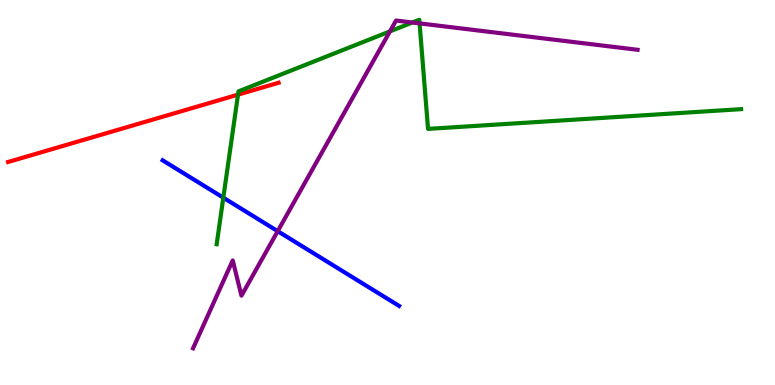[{'lines': ['blue', 'red'], 'intersections': []}, {'lines': ['green', 'red'], 'intersections': [{'x': 3.07, 'y': 7.54}]}, {'lines': ['purple', 'red'], 'intersections': []}, {'lines': ['blue', 'green'], 'intersections': [{'x': 2.88, 'y': 4.87}]}, {'lines': ['blue', 'purple'], 'intersections': [{'x': 3.58, 'y': 4.0}]}, {'lines': ['green', 'purple'], 'intersections': [{'x': 5.03, 'y': 9.18}, {'x': 5.32, 'y': 9.42}, {'x': 5.41, 'y': 9.39}]}]